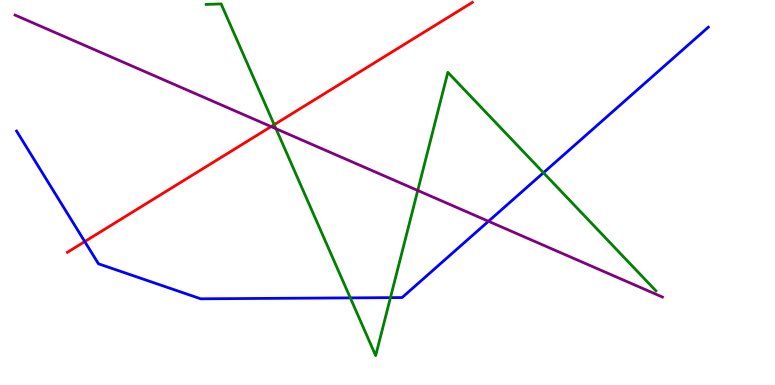[{'lines': ['blue', 'red'], 'intersections': [{'x': 1.09, 'y': 3.73}]}, {'lines': ['green', 'red'], 'intersections': [{'x': 3.54, 'y': 6.76}]}, {'lines': ['purple', 'red'], 'intersections': [{'x': 3.5, 'y': 6.71}]}, {'lines': ['blue', 'green'], 'intersections': [{'x': 4.52, 'y': 2.26}, {'x': 5.04, 'y': 2.27}, {'x': 7.01, 'y': 5.51}]}, {'lines': ['blue', 'purple'], 'intersections': [{'x': 6.3, 'y': 4.25}]}, {'lines': ['green', 'purple'], 'intersections': [{'x': 3.56, 'y': 6.66}, {'x': 5.39, 'y': 5.05}]}]